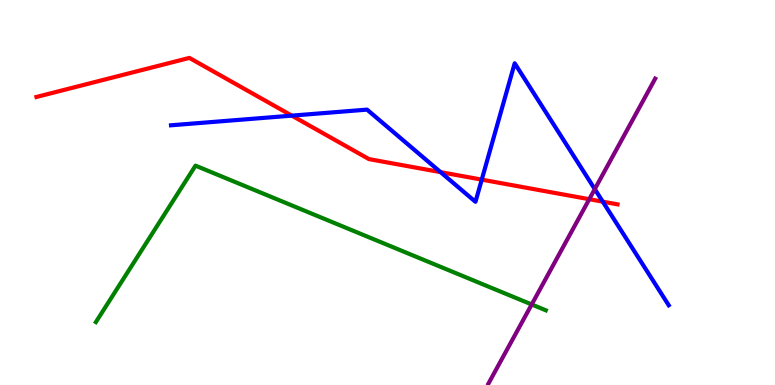[{'lines': ['blue', 'red'], 'intersections': [{'x': 3.77, 'y': 7.0}, {'x': 5.68, 'y': 5.53}, {'x': 6.22, 'y': 5.33}, {'x': 7.78, 'y': 4.76}]}, {'lines': ['green', 'red'], 'intersections': []}, {'lines': ['purple', 'red'], 'intersections': [{'x': 7.6, 'y': 4.83}]}, {'lines': ['blue', 'green'], 'intersections': []}, {'lines': ['blue', 'purple'], 'intersections': [{'x': 7.67, 'y': 5.09}]}, {'lines': ['green', 'purple'], 'intersections': [{'x': 6.86, 'y': 2.09}]}]